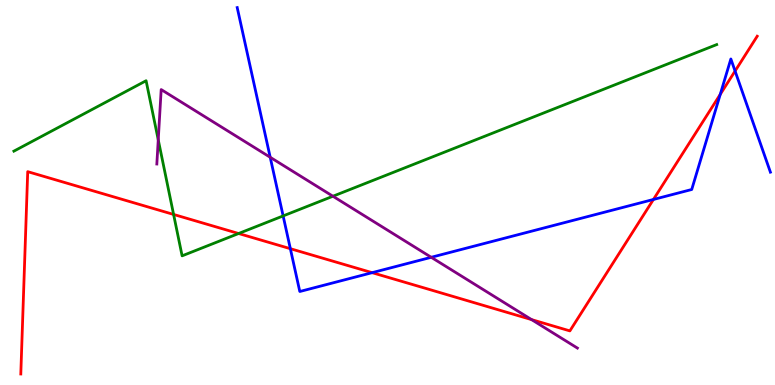[{'lines': ['blue', 'red'], 'intersections': [{'x': 3.75, 'y': 3.54}, {'x': 4.8, 'y': 2.92}, {'x': 8.43, 'y': 4.82}, {'x': 9.29, 'y': 7.55}, {'x': 9.48, 'y': 8.15}]}, {'lines': ['green', 'red'], 'intersections': [{'x': 2.24, 'y': 4.43}, {'x': 3.08, 'y': 3.93}]}, {'lines': ['purple', 'red'], 'intersections': [{'x': 6.86, 'y': 1.7}]}, {'lines': ['blue', 'green'], 'intersections': [{'x': 3.65, 'y': 4.39}]}, {'lines': ['blue', 'purple'], 'intersections': [{'x': 3.49, 'y': 5.91}, {'x': 5.56, 'y': 3.32}]}, {'lines': ['green', 'purple'], 'intersections': [{'x': 2.04, 'y': 6.37}, {'x': 4.3, 'y': 4.9}]}]